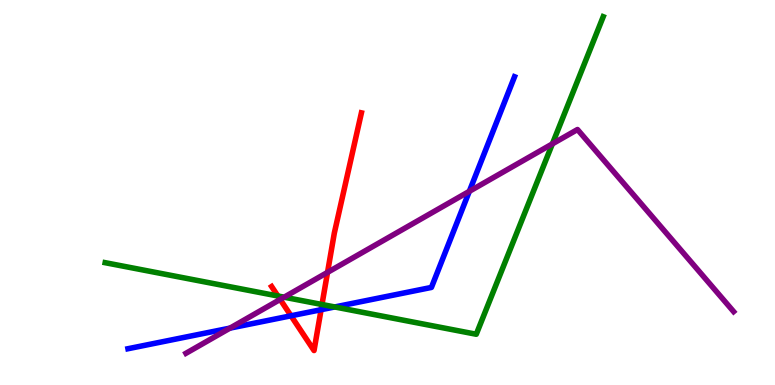[{'lines': ['blue', 'red'], 'intersections': [{'x': 3.75, 'y': 1.8}, {'x': 4.14, 'y': 1.96}]}, {'lines': ['green', 'red'], 'intersections': [{'x': 3.59, 'y': 2.31}, {'x': 4.15, 'y': 2.09}]}, {'lines': ['purple', 'red'], 'intersections': [{'x': 3.62, 'y': 2.22}, {'x': 4.23, 'y': 2.93}]}, {'lines': ['blue', 'green'], 'intersections': [{'x': 4.32, 'y': 2.03}]}, {'lines': ['blue', 'purple'], 'intersections': [{'x': 2.97, 'y': 1.48}, {'x': 6.06, 'y': 5.03}]}, {'lines': ['green', 'purple'], 'intersections': [{'x': 3.67, 'y': 2.28}, {'x': 7.13, 'y': 6.26}]}]